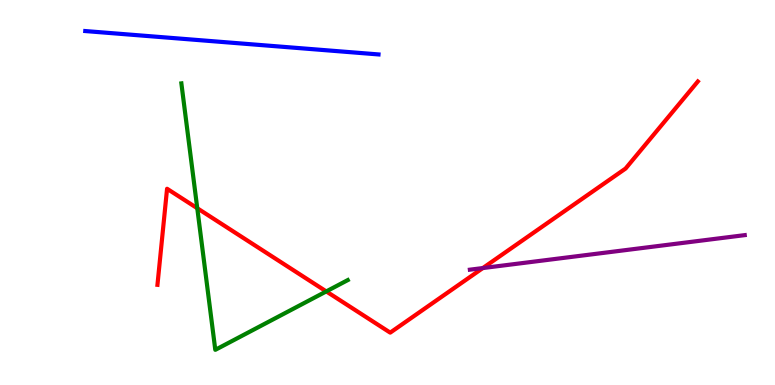[{'lines': ['blue', 'red'], 'intersections': []}, {'lines': ['green', 'red'], 'intersections': [{'x': 2.55, 'y': 4.59}, {'x': 4.21, 'y': 2.43}]}, {'lines': ['purple', 'red'], 'intersections': [{'x': 6.23, 'y': 3.04}]}, {'lines': ['blue', 'green'], 'intersections': []}, {'lines': ['blue', 'purple'], 'intersections': []}, {'lines': ['green', 'purple'], 'intersections': []}]